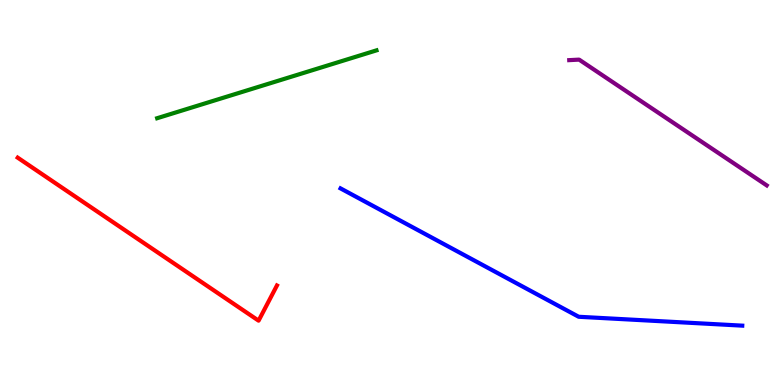[{'lines': ['blue', 'red'], 'intersections': []}, {'lines': ['green', 'red'], 'intersections': []}, {'lines': ['purple', 'red'], 'intersections': []}, {'lines': ['blue', 'green'], 'intersections': []}, {'lines': ['blue', 'purple'], 'intersections': []}, {'lines': ['green', 'purple'], 'intersections': []}]